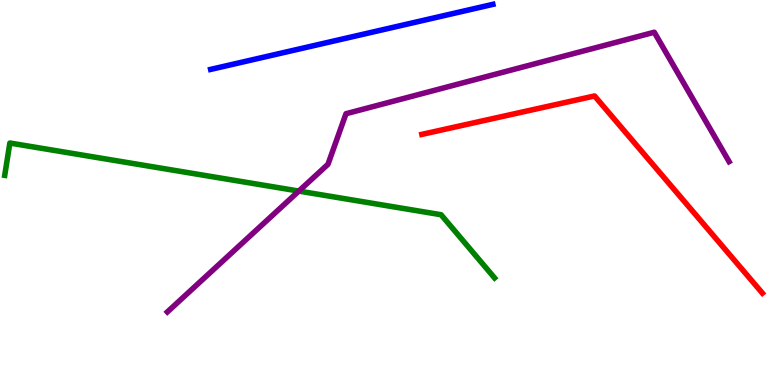[{'lines': ['blue', 'red'], 'intersections': []}, {'lines': ['green', 'red'], 'intersections': []}, {'lines': ['purple', 'red'], 'intersections': []}, {'lines': ['blue', 'green'], 'intersections': []}, {'lines': ['blue', 'purple'], 'intersections': []}, {'lines': ['green', 'purple'], 'intersections': [{'x': 3.86, 'y': 5.04}]}]